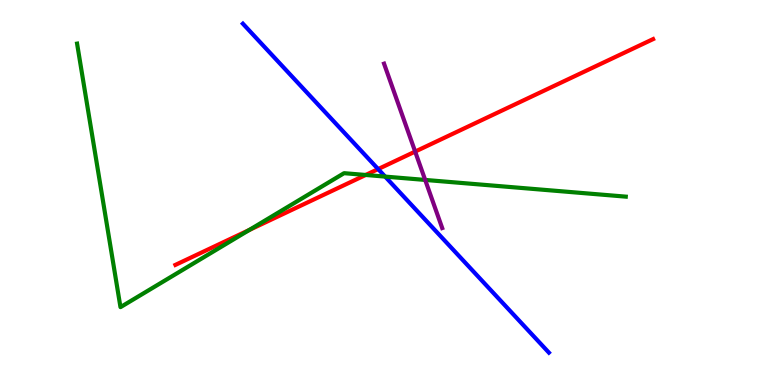[{'lines': ['blue', 'red'], 'intersections': [{'x': 4.88, 'y': 5.61}]}, {'lines': ['green', 'red'], 'intersections': [{'x': 3.22, 'y': 4.03}, {'x': 4.72, 'y': 5.46}]}, {'lines': ['purple', 'red'], 'intersections': [{'x': 5.36, 'y': 6.06}]}, {'lines': ['blue', 'green'], 'intersections': [{'x': 4.97, 'y': 5.41}]}, {'lines': ['blue', 'purple'], 'intersections': []}, {'lines': ['green', 'purple'], 'intersections': [{'x': 5.49, 'y': 5.33}]}]